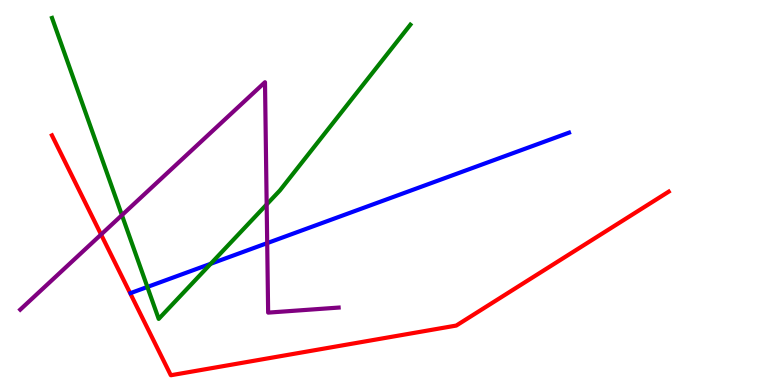[{'lines': ['blue', 'red'], 'intersections': []}, {'lines': ['green', 'red'], 'intersections': []}, {'lines': ['purple', 'red'], 'intersections': [{'x': 1.3, 'y': 3.91}]}, {'lines': ['blue', 'green'], 'intersections': [{'x': 1.9, 'y': 2.55}, {'x': 2.72, 'y': 3.15}]}, {'lines': ['blue', 'purple'], 'intersections': [{'x': 3.45, 'y': 3.69}]}, {'lines': ['green', 'purple'], 'intersections': [{'x': 1.57, 'y': 4.41}, {'x': 3.44, 'y': 4.69}]}]